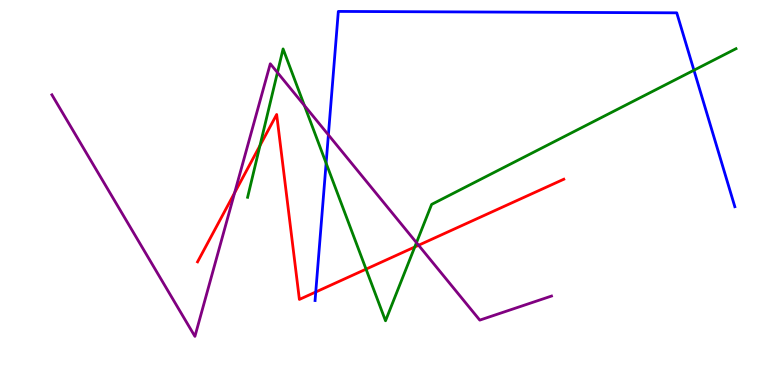[{'lines': ['blue', 'red'], 'intersections': [{'x': 4.07, 'y': 2.42}]}, {'lines': ['green', 'red'], 'intersections': [{'x': 3.35, 'y': 6.22}, {'x': 4.72, 'y': 3.01}, {'x': 5.35, 'y': 3.58}]}, {'lines': ['purple', 'red'], 'intersections': [{'x': 3.03, 'y': 4.99}, {'x': 5.4, 'y': 3.63}]}, {'lines': ['blue', 'green'], 'intersections': [{'x': 4.21, 'y': 5.76}, {'x': 8.95, 'y': 8.18}]}, {'lines': ['blue', 'purple'], 'intersections': [{'x': 4.24, 'y': 6.5}]}, {'lines': ['green', 'purple'], 'intersections': [{'x': 3.58, 'y': 8.12}, {'x': 3.93, 'y': 7.26}, {'x': 5.37, 'y': 3.7}]}]